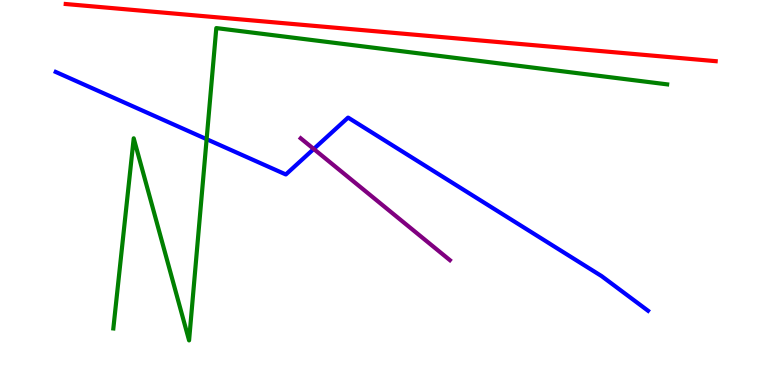[{'lines': ['blue', 'red'], 'intersections': []}, {'lines': ['green', 'red'], 'intersections': []}, {'lines': ['purple', 'red'], 'intersections': []}, {'lines': ['blue', 'green'], 'intersections': [{'x': 2.67, 'y': 6.39}]}, {'lines': ['blue', 'purple'], 'intersections': [{'x': 4.05, 'y': 6.13}]}, {'lines': ['green', 'purple'], 'intersections': []}]